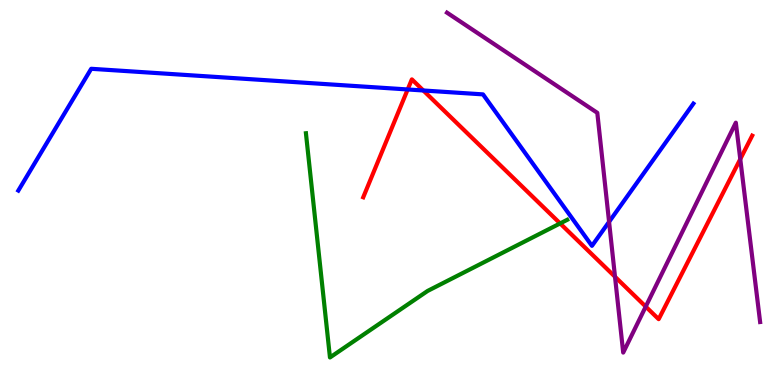[{'lines': ['blue', 'red'], 'intersections': [{'x': 5.26, 'y': 7.68}, {'x': 5.46, 'y': 7.65}]}, {'lines': ['green', 'red'], 'intersections': [{'x': 7.23, 'y': 4.2}]}, {'lines': ['purple', 'red'], 'intersections': [{'x': 7.94, 'y': 2.81}, {'x': 8.33, 'y': 2.04}, {'x': 9.55, 'y': 5.87}]}, {'lines': ['blue', 'green'], 'intersections': []}, {'lines': ['blue', 'purple'], 'intersections': [{'x': 7.86, 'y': 4.24}]}, {'lines': ['green', 'purple'], 'intersections': []}]